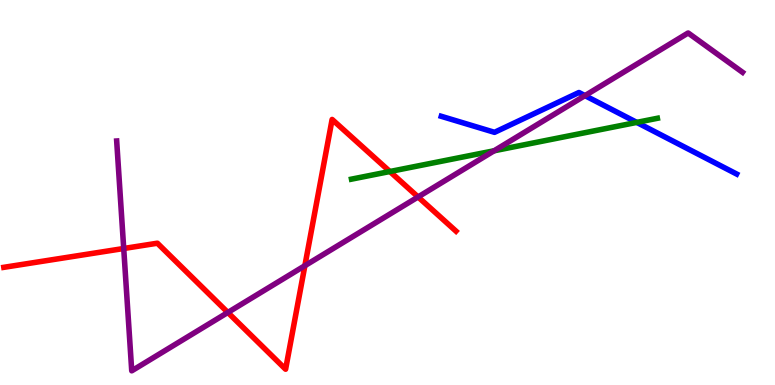[{'lines': ['blue', 'red'], 'intersections': []}, {'lines': ['green', 'red'], 'intersections': [{'x': 5.03, 'y': 5.54}]}, {'lines': ['purple', 'red'], 'intersections': [{'x': 1.6, 'y': 3.55}, {'x': 2.94, 'y': 1.88}, {'x': 3.93, 'y': 3.1}, {'x': 5.39, 'y': 4.88}]}, {'lines': ['blue', 'green'], 'intersections': [{'x': 8.22, 'y': 6.82}]}, {'lines': ['blue', 'purple'], 'intersections': [{'x': 7.55, 'y': 7.52}]}, {'lines': ['green', 'purple'], 'intersections': [{'x': 6.38, 'y': 6.08}]}]